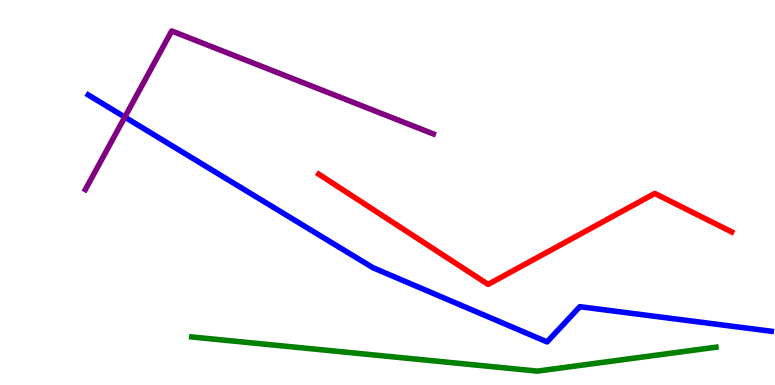[{'lines': ['blue', 'red'], 'intersections': []}, {'lines': ['green', 'red'], 'intersections': []}, {'lines': ['purple', 'red'], 'intersections': []}, {'lines': ['blue', 'green'], 'intersections': []}, {'lines': ['blue', 'purple'], 'intersections': [{'x': 1.61, 'y': 6.96}]}, {'lines': ['green', 'purple'], 'intersections': []}]